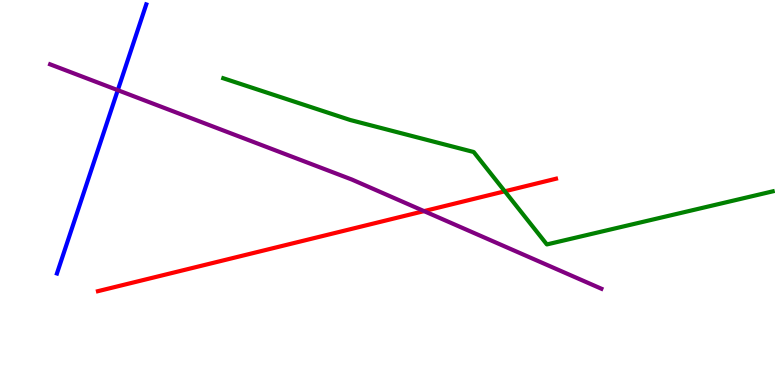[{'lines': ['blue', 'red'], 'intersections': []}, {'lines': ['green', 'red'], 'intersections': [{'x': 6.51, 'y': 5.03}]}, {'lines': ['purple', 'red'], 'intersections': [{'x': 5.47, 'y': 4.52}]}, {'lines': ['blue', 'green'], 'intersections': []}, {'lines': ['blue', 'purple'], 'intersections': [{'x': 1.52, 'y': 7.66}]}, {'lines': ['green', 'purple'], 'intersections': []}]